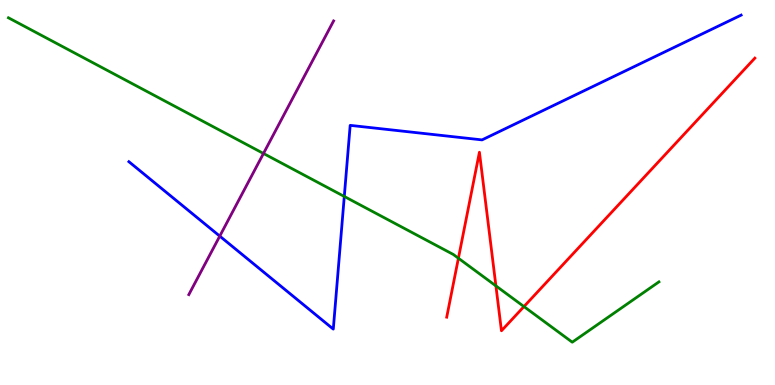[{'lines': ['blue', 'red'], 'intersections': []}, {'lines': ['green', 'red'], 'intersections': [{'x': 5.91, 'y': 3.29}, {'x': 6.4, 'y': 2.57}, {'x': 6.76, 'y': 2.04}]}, {'lines': ['purple', 'red'], 'intersections': []}, {'lines': ['blue', 'green'], 'intersections': [{'x': 4.44, 'y': 4.9}]}, {'lines': ['blue', 'purple'], 'intersections': [{'x': 2.84, 'y': 3.87}]}, {'lines': ['green', 'purple'], 'intersections': [{'x': 3.4, 'y': 6.01}]}]